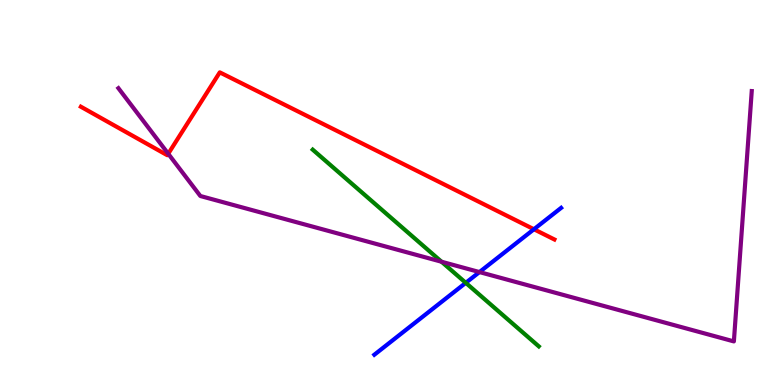[{'lines': ['blue', 'red'], 'intersections': [{'x': 6.89, 'y': 4.05}]}, {'lines': ['green', 'red'], 'intersections': []}, {'lines': ['purple', 'red'], 'intersections': [{'x': 2.17, 'y': 6.01}]}, {'lines': ['blue', 'green'], 'intersections': [{'x': 6.01, 'y': 2.65}]}, {'lines': ['blue', 'purple'], 'intersections': [{'x': 6.19, 'y': 2.93}]}, {'lines': ['green', 'purple'], 'intersections': [{'x': 5.7, 'y': 3.2}]}]